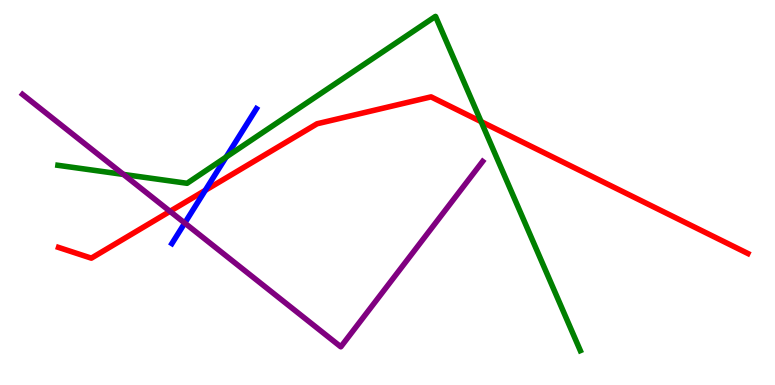[{'lines': ['blue', 'red'], 'intersections': [{'x': 2.65, 'y': 5.06}]}, {'lines': ['green', 'red'], 'intersections': [{'x': 6.21, 'y': 6.84}]}, {'lines': ['purple', 'red'], 'intersections': [{'x': 2.19, 'y': 4.51}]}, {'lines': ['blue', 'green'], 'intersections': [{'x': 2.92, 'y': 5.92}]}, {'lines': ['blue', 'purple'], 'intersections': [{'x': 2.38, 'y': 4.21}]}, {'lines': ['green', 'purple'], 'intersections': [{'x': 1.59, 'y': 5.47}]}]